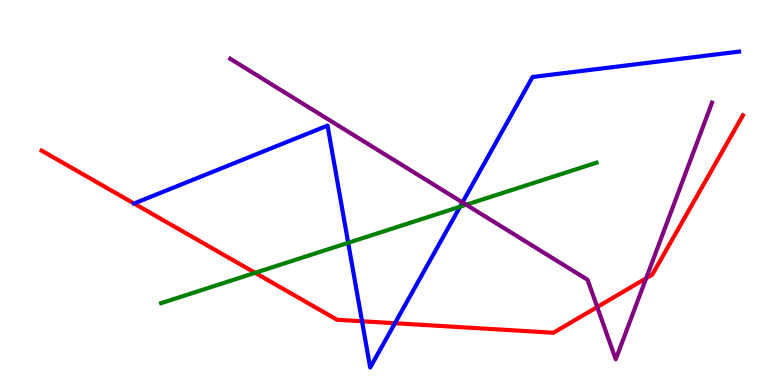[{'lines': ['blue', 'red'], 'intersections': [{'x': 1.73, 'y': 4.71}, {'x': 4.67, 'y': 1.66}, {'x': 5.1, 'y': 1.6}]}, {'lines': ['green', 'red'], 'intersections': [{'x': 3.29, 'y': 2.91}]}, {'lines': ['purple', 'red'], 'intersections': [{'x': 7.71, 'y': 2.03}, {'x': 8.34, 'y': 2.77}]}, {'lines': ['blue', 'green'], 'intersections': [{'x': 4.49, 'y': 3.69}, {'x': 5.94, 'y': 4.63}]}, {'lines': ['blue', 'purple'], 'intersections': [{'x': 5.97, 'y': 4.74}]}, {'lines': ['green', 'purple'], 'intersections': [{'x': 6.02, 'y': 4.68}]}]